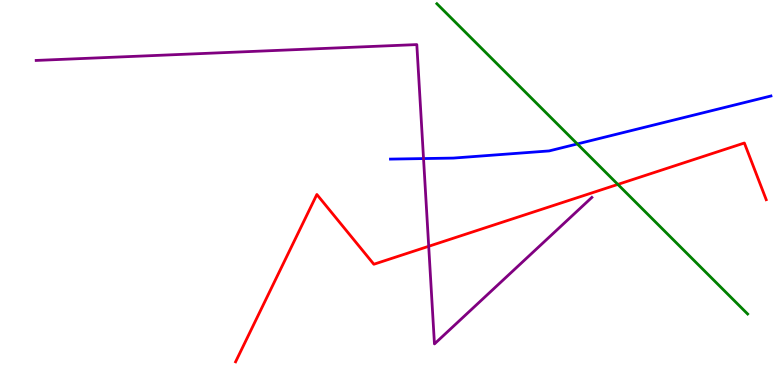[{'lines': ['blue', 'red'], 'intersections': []}, {'lines': ['green', 'red'], 'intersections': [{'x': 7.97, 'y': 5.21}]}, {'lines': ['purple', 'red'], 'intersections': [{'x': 5.53, 'y': 3.6}]}, {'lines': ['blue', 'green'], 'intersections': [{'x': 7.45, 'y': 6.26}]}, {'lines': ['blue', 'purple'], 'intersections': [{'x': 5.46, 'y': 5.88}]}, {'lines': ['green', 'purple'], 'intersections': []}]